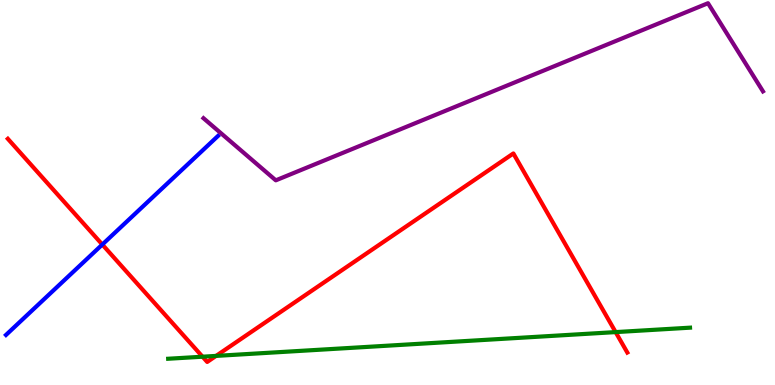[{'lines': ['blue', 'red'], 'intersections': [{'x': 1.32, 'y': 3.65}]}, {'lines': ['green', 'red'], 'intersections': [{'x': 2.61, 'y': 0.735}, {'x': 2.79, 'y': 0.756}, {'x': 7.94, 'y': 1.37}]}, {'lines': ['purple', 'red'], 'intersections': []}, {'lines': ['blue', 'green'], 'intersections': []}, {'lines': ['blue', 'purple'], 'intersections': []}, {'lines': ['green', 'purple'], 'intersections': []}]